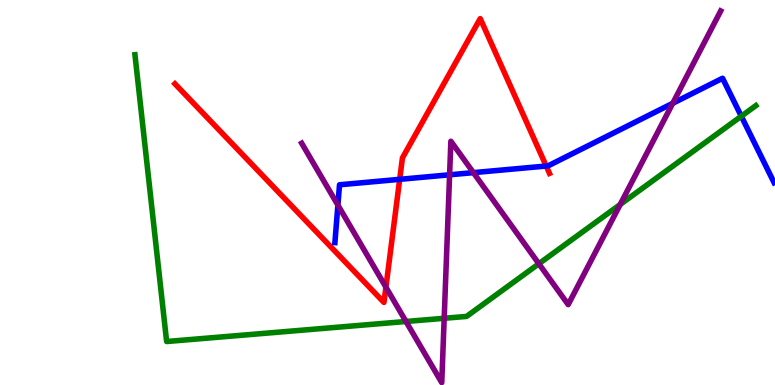[{'lines': ['blue', 'red'], 'intersections': [{'x': 5.16, 'y': 5.34}, {'x': 7.05, 'y': 5.69}]}, {'lines': ['green', 'red'], 'intersections': []}, {'lines': ['purple', 'red'], 'intersections': [{'x': 4.98, 'y': 2.54}]}, {'lines': ['blue', 'green'], 'intersections': [{'x': 9.57, 'y': 6.98}]}, {'lines': ['blue', 'purple'], 'intersections': [{'x': 4.36, 'y': 4.67}, {'x': 5.8, 'y': 5.46}, {'x': 6.11, 'y': 5.52}, {'x': 8.68, 'y': 7.32}]}, {'lines': ['green', 'purple'], 'intersections': [{'x': 5.24, 'y': 1.65}, {'x': 5.73, 'y': 1.73}, {'x': 6.95, 'y': 3.15}, {'x': 8.0, 'y': 4.69}]}]